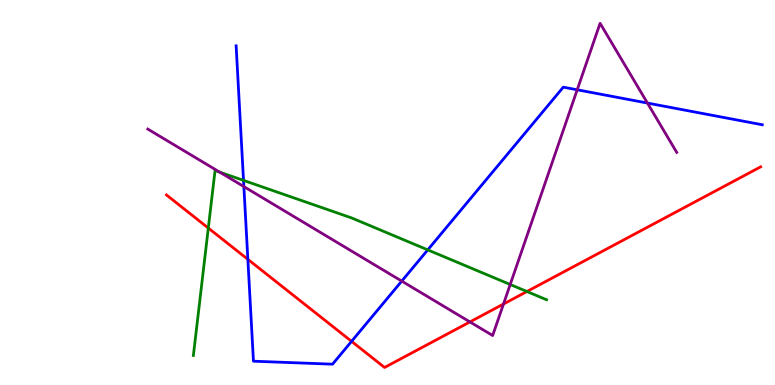[{'lines': ['blue', 'red'], 'intersections': [{'x': 3.2, 'y': 3.26}, {'x': 4.54, 'y': 1.13}]}, {'lines': ['green', 'red'], 'intersections': [{'x': 2.69, 'y': 4.08}, {'x': 6.8, 'y': 2.43}]}, {'lines': ['purple', 'red'], 'intersections': [{'x': 6.06, 'y': 1.64}, {'x': 6.5, 'y': 2.1}]}, {'lines': ['blue', 'green'], 'intersections': [{'x': 3.14, 'y': 5.31}, {'x': 5.52, 'y': 3.51}]}, {'lines': ['blue', 'purple'], 'intersections': [{'x': 3.15, 'y': 5.15}, {'x': 5.18, 'y': 2.7}, {'x': 7.45, 'y': 7.67}, {'x': 8.35, 'y': 7.32}]}, {'lines': ['green', 'purple'], 'intersections': [{'x': 2.83, 'y': 5.53}, {'x': 6.58, 'y': 2.61}]}]